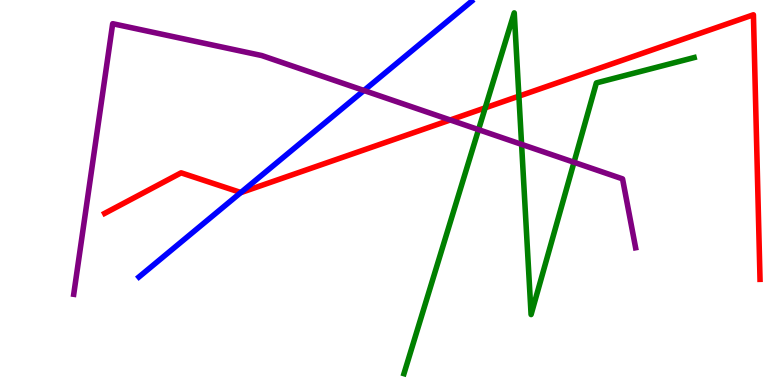[{'lines': ['blue', 'red'], 'intersections': [{'x': 3.11, 'y': 5.0}]}, {'lines': ['green', 'red'], 'intersections': [{'x': 6.26, 'y': 7.2}, {'x': 6.7, 'y': 7.5}]}, {'lines': ['purple', 'red'], 'intersections': [{'x': 5.81, 'y': 6.88}]}, {'lines': ['blue', 'green'], 'intersections': []}, {'lines': ['blue', 'purple'], 'intersections': [{'x': 4.7, 'y': 7.65}]}, {'lines': ['green', 'purple'], 'intersections': [{'x': 6.17, 'y': 6.63}, {'x': 6.73, 'y': 6.25}, {'x': 7.41, 'y': 5.78}]}]